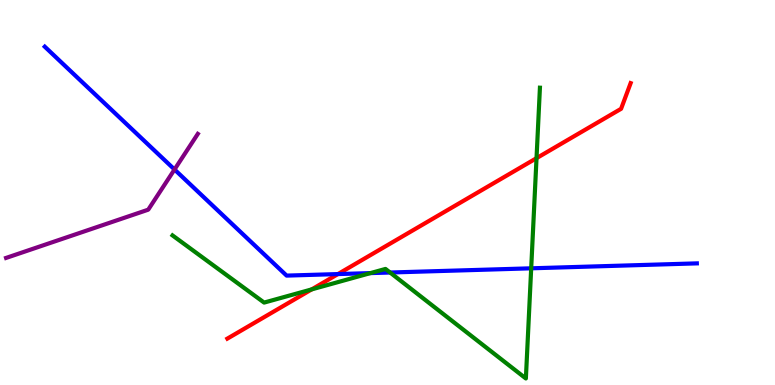[{'lines': ['blue', 'red'], 'intersections': [{'x': 4.36, 'y': 2.88}]}, {'lines': ['green', 'red'], 'intersections': [{'x': 4.02, 'y': 2.48}, {'x': 6.92, 'y': 5.89}]}, {'lines': ['purple', 'red'], 'intersections': []}, {'lines': ['blue', 'green'], 'intersections': [{'x': 4.78, 'y': 2.91}, {'x': 5.03, 'y': 2.92}, {'x': 6.85, 'y': 3.03}]}, {'lines': ['blue', 'purple'], 'intersections': [{'x': 2.25, 'y': 5.6}]}, {'lines': ['green', 'purple'], 'intersections': []}]